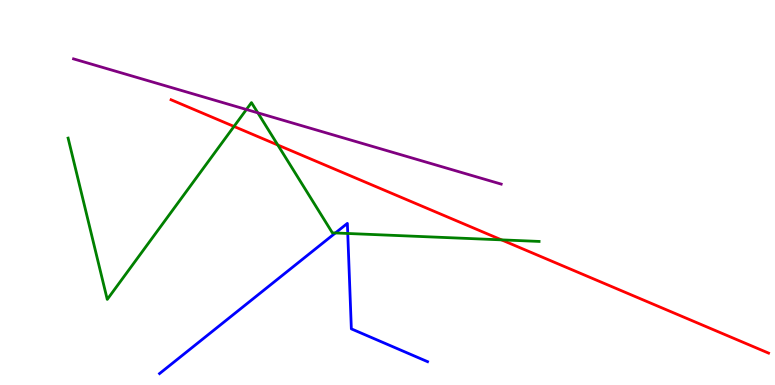[{'lines': ['blue', 'red'], 'intersections': []}, {'lines': ['green', 'red'], 'intersections': [{'x': 3.02, 'y': 6.72}, {'x': 3.58, 'y': 6.23}, {'x': 6.47, 'y': 3.77}]}, {'lines': ['purple', 'red'], 'intersections': []}, {'lines': ['blue', 'green'], 'intersections': [{'x': 4.33, 'y': 3.95}, {'x': 4.49, 'y': 3.94}]}, {'lines': ['blue', 'purple'], 'intersections': []}, {'lines': ['green', 'purple'], 'intersections': [{'x': 3.18, 'y': 7.16}, {'x': 3.33, 'y': 7.07}]}]